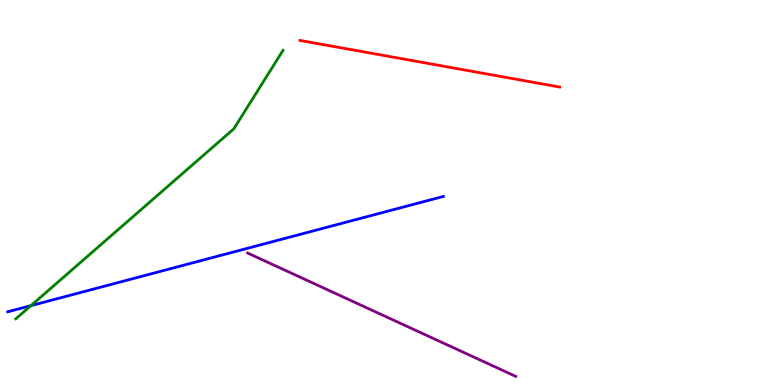[{'lines': ['blue', 'red'], 'intersections': []}, {'lines': ['green', 'red'], 'intersections': []}, {'lines': ['purple', 'red'], 'intersections': []}, {'lines': ['blue', 'green'], 'intersections': [{'x': 0.399, 'y': 2.06}]}, {'lines': ['blue', 'purple'], 'intersections': []}, {'lines': ['green', 'purple'], 'intersections': []}]